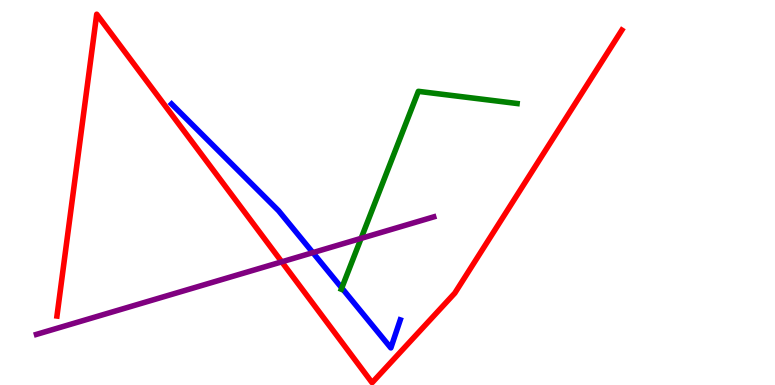[{'lines': ['blue', 'red'], 'intersections': []}, {'lines': ['green', 'red'], 'intersections': []}, {'lines': ['purple', 'red'], 'intersections': [{'x': 3.64, 'y': 3.2}]}, {'lines': ['blue', 'green'], 'intersections': [{'x': 4.41, 'y': 2.52}]}, {'lines': ['blue', 'purple'], 'intersections': [{'x': 4.04, 'y': 3.44}]}, {'lines': ['green', 'purple'], 'intersections': [{'x': 4.66, 'y': 3.81}]}]